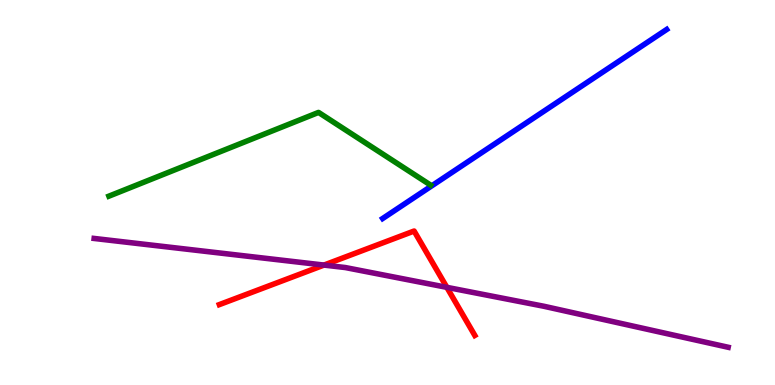[{'lines': ['blue', 'red'], 'intersections': []}, {'lines': ['green', 'red'], 'intersections': []}, {'lines': ['purple', 'red'], 'intersections': [{'x': 4.18, 'y': 3.11}, {'x': 5.77, 'y': 2.54}]}, {'lines': ['blue', 'green'], 'intersections': []}, {'lines': ['blue', 'purple'], 'intersections': []}, {'lines': ['green', 'purple'], 'intersections': []}]